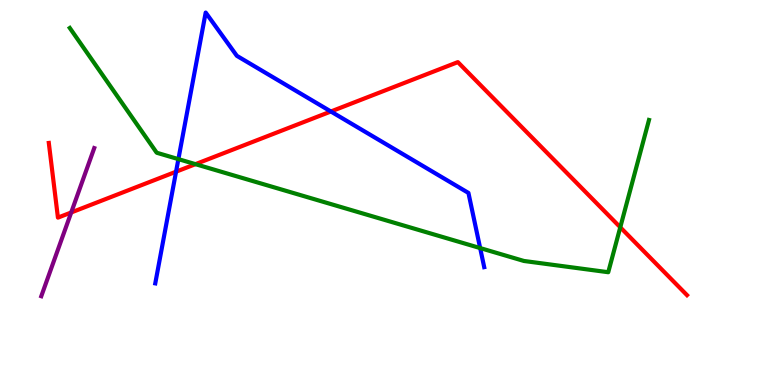[{'lines': ['blue', 'red'], 'intersections': [{'x': 2.27, 'y': 5.54}, {'x': 4.27, 'y': 7.1}]}, {'lines': ['green', 'red'], 'intersections': [{'x': 2.52, 'y': 5.74}, {'x': 8.0, 'y': 4.1}]}, {'lines': ['purple', 'red'], 'intersections': [{'x': 0.919, 'y': 4.48}]}, {'lines': ['blue', 'green'], 'intersections': [{'x': 2.3, 'y': 5.87}, {'x': 6.2, 'y': 3.56}]}, {'lines': ['blue', 'purple'], 'intersections': []}, {'lines': ['green', 'purple'], 'intersections': []}]